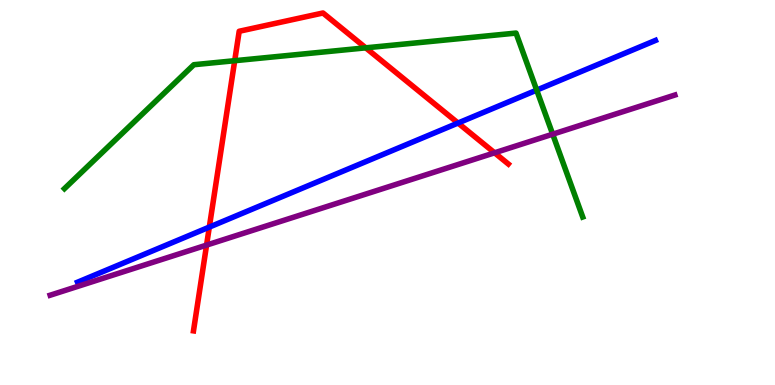[{'lines': ['blue', 'red'], 'intersections': [{'x': 2.7, 'y': 4.1}, {'x': 5.91, 'y': 6.8}]}, {'lines': ['green', 'red'], 'intersections': [{'x': 3.03, 'y': 8.42}, {'x': 4.72, 'y': 8.76}]}, {'lines': ['purple', 'red'], 'intersections': [{'x': 2.67, 'y': 3.63}, {'x': 6.38, 'y': 6.03}]}, {'lines': ['blue', 'green'], 'intersections': [{'x': 6.93, 'y': 7.66}]}, {'lines': ['blue', 'purple'], 'intersections': []}, {'lines': ['green', 'purple'], 'intersections': [{'x': 7.13, 'y': 6.51}]}]